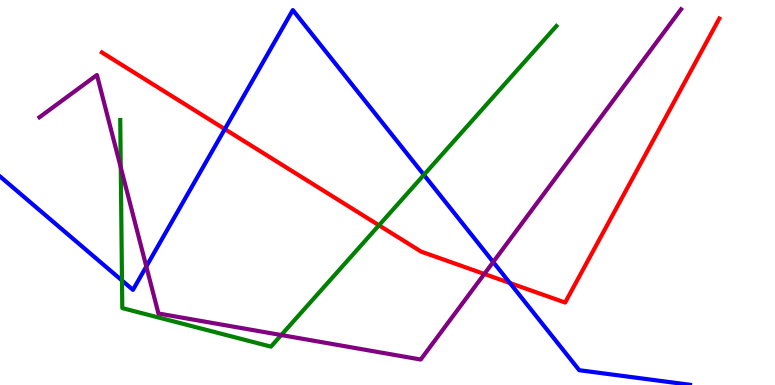[{'lines': ['blue', 'red'], 'intersections': [{'x': 2.9, 'y': 6.65}, {'x': 6.58, 'y': 2.65}]}, {'lines': ['green', 'red'], 'intersections': [{'x': 4.89, 'y': 4.15}]}, {'lines': ['purple', 'red'], 'intersections': [{'x': 6.25, 'y': 2.88}]}, {'lines': ['blue', 'green'], 'intersections': [{'x': 1.57, 'y': 2.71}, {'x': 5.47, 'y': 5.46}]}, {'lines': ['blue', 'purple'], 'intersections': [{'x': 1.89, 'y': 3.08}, {'x': 6.36, 'y': 3.19}]}, {'lines': ['green', 'purple'], 'intersections': [{'x': 1.56, 'y': 5.65}, {'x': 3.63, 'y': 1.3}]}]